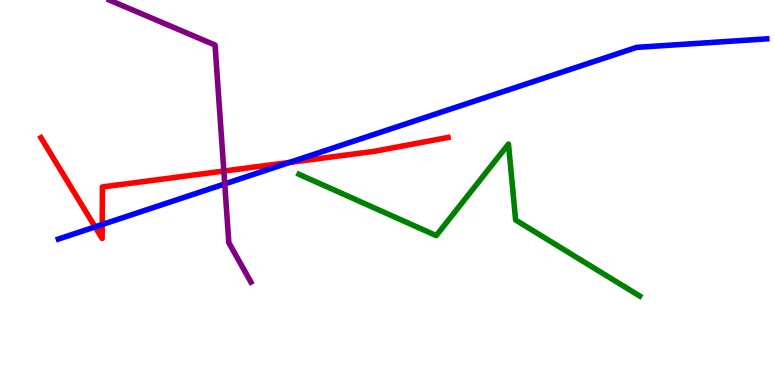[{'lines': ['blue', 'red'], 'intersections': [{'x': 1.23, 'y': 4.11}, {'x': 1.32, 'y': 4.17}, {'x': 3.74, 'y': 5.78}]}, {'lines': ['green', 'red'], 'intersections': []}, {'lines': ['purple', 'red'], 'intersections': [{'x': 2.89, 'y': 5.56}]}, {'lines': ['blue', 'green'], 'intersections': []}, {'lines': ['blue', 'purple'], 'intersections': [{'x': 2.9, 'y': 5.22}]}, {'lines': ['green', 'purple'], 'intersections': []}]